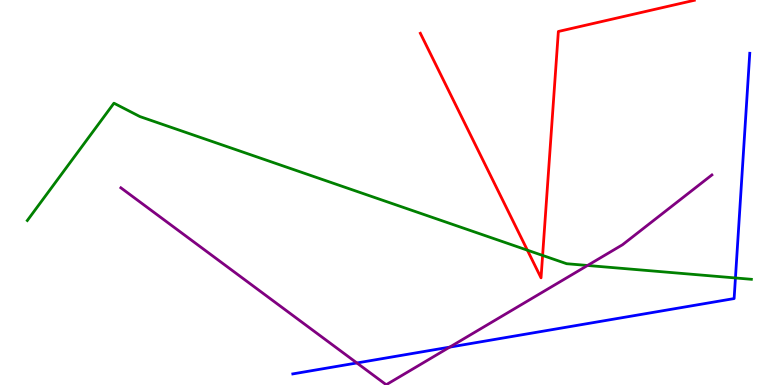[{'lines': ['blue', 'red'], 'intersections': []}, {'lines': ['green', 'red'], 'intersections': [{'x': 6.8, 'y': 3.5}, {'x': 7.0, 'y': 3.37}]}, {'lines': ['purple', 'red'], 'intersections': []}, {'lines': ['blue', 'green'], 'intersections': [{'x': 9.49, 'y': 2.78}]}, {'lines': ['blue', 'purple'], 'intersections': [{'x': 4.6, 'y': 0.572}, {'x': 5.8, 'y': 0.984}]}, {'lines': ['green', 'purple'], 'intersections': [{'x': 7.58, 'y': 3.1}]}]